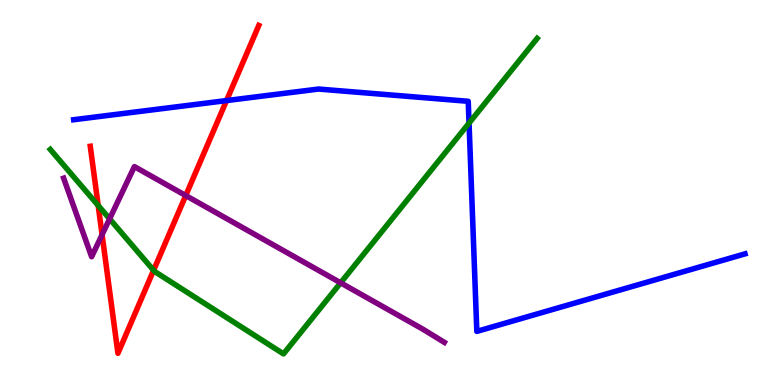[{'lines': ['blue', 'red'], 'intersections': [{'x': 2.92, 'y': 7.39}]}, {'lines': ['green', 'red'], 'intersections': [{'x': 1.27, 'y': 4.66}, {'x': 1.98, 'y': 2.98}]}, {'lines': ['purple', 'red'], 'intersections': [{'x': 1.32, 'y': 3.9}, {'x': 2.4, 'y': 4.92}]}, {'lines': ['blue', 'green'], 'intersections': [{'x': 6.05, 'y': 6.8}]}, {'lines': ['blue', 'purple'], 'intersections': []}, {'lines': ['green', 'purple'], 'intersections': [{'x': 1.41, 'y': 4.32}, {'x': 4.4, 'y': 2.65}]}]